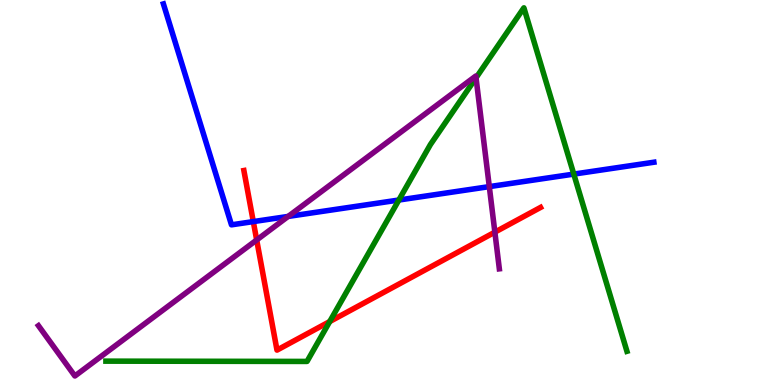[{'lines': ['blue', 'red'], 'intersections': [{'x': 3.27, 'y': 4.24}]}, {'lines': ['green', 'red'], 'intersections': [{'x': 4.25, 'y': 1.65}]}, {'lines': ['purple', 'red'], 'intersections': [{'x': 3.31, 'y': 3.77}, {'x': 6.39, 'y': 3.97}]}, {'lines': ['blue', 'green'], 'intersections': [{'x': 5.15, 'y': 4.8}, {'x': 7.4, 'y': 5.48}]}, {'lines': ['blue', 'purple'], 'intersections': [{'x': 3.72, 'y': 4.38}, {'x': 6.31, 'y': 5.15}]}, {'lines': ['green', 'purple'], 'intersections': [{'x': 6.14, 'y': 7.98}]}]